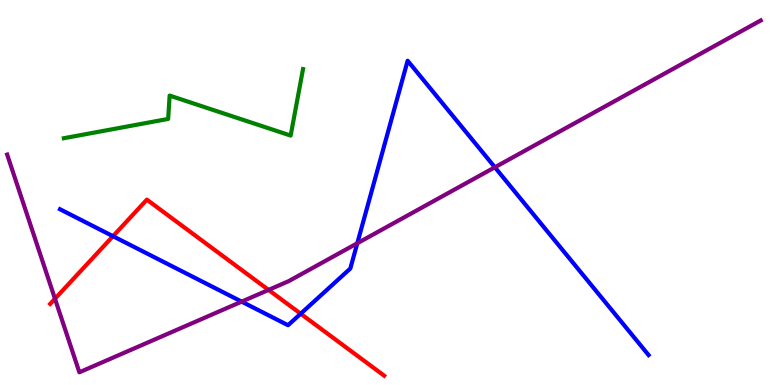[{'lines': ['blue', 'red'], 'intersections': [{'x': 1.46, 'y': 3.87}, {'x': 3.88, 'y': 1.85}]}, {'lines': ['green', 'red'], 'intersections': []}, {'lines': ['purple', 'red'], 'intersections': [{'x': 0.709, 'y': 2.24}, {'x': 3.47, 'y': 2.47}]}, {'lines': ['blue', 'green'], 'intersections': []}, {'lines': ['blue', 'purple'], 'intersections': [{'x': 3.12, 'y': 2.17}, {'x': 4.61, 'y': 3.68}, {'x': 6.39, 'y': 5.66}]}, {'lines': ['green', 'purple'], 'intersections': []}]